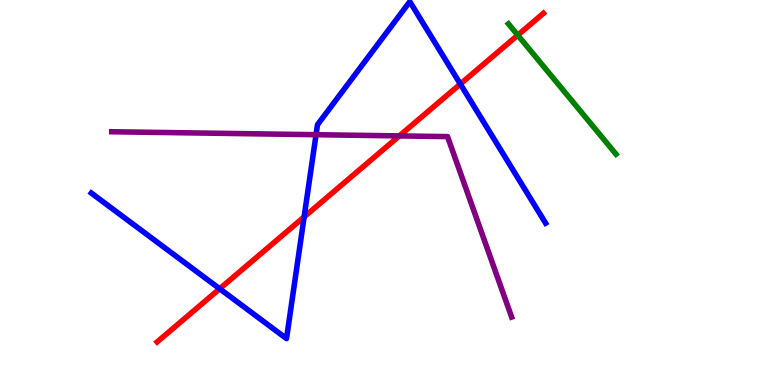[{'lines': ['blue', 'red'], 'intersections': [{'x': 2.83, 'y': 2.5}, {'x': 3.92, 'y': 4.37}, {'x': 5.94, 'y': 7.82}]}, {'lines': ['green', 'red'], 'intersections': [{'x': 6.68, 'y': 9.09}]}, {'lines': ['purple', 'red'], 'intersections': [{'x': 5.15, 'y': 6.47}]}, {'lines': ['blue', 'green'], 'intersections': []}, {'lines': ['blue', 'purple'], 'intersections': [{'x': 4.08, 'y': 6.5}]}, {'lines': ['green', 'purple'], 'intersections': []}]